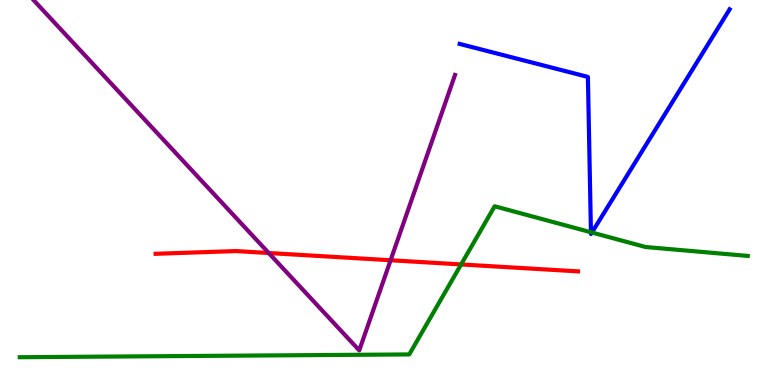[{'lines': ['blue', 'red'], 'intersections': []}, {'lines': ['green', 'red'], 'intersections': [{'x': 5.95, 'y': 3.13}]}, {'lines': ['purple', 'red'], 'intersections': [{'x': 3.47, 'y': 3.43}, {'x': 5.04, 'y': 3.24}]}, {'lines': ['blue', 'green'], 'intersections': [{'x': 7.63, 'y': 3.97}, {'x': 7.64, 'y': 3.96}]}, {'lines': ['blue', 'purple'], 'intersections': []}, {'lines': ['green', 'purple'], 'intersections': []}]